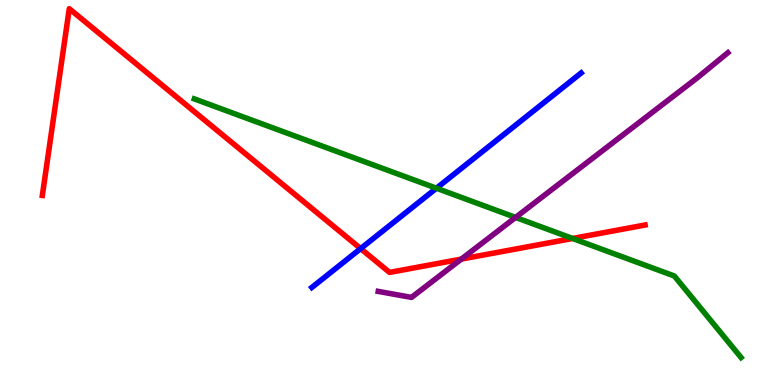[{'lines': ['blue', 'red'], 'intersections': [{'x': 4.65, 'y': 3.54}]}, {'lines': ['green', 'red'], 'intersections': [{'x': 7.39, 'y': 3.81}]}, {'lines': ['purple', 'red'], 'intersections': [{'x': 5.95, 'y': 3.27}]}, {'lines': ['blue', 'green'], 'intersections': [{'x': 5.63, 'y': 5.11}]}, {'lines': ['blue', 'purple'], 'intersections': []}, {'lines': ['green', 'purple'], 'intersections': [{'x': 6.65, 'y': 4.35}]}]